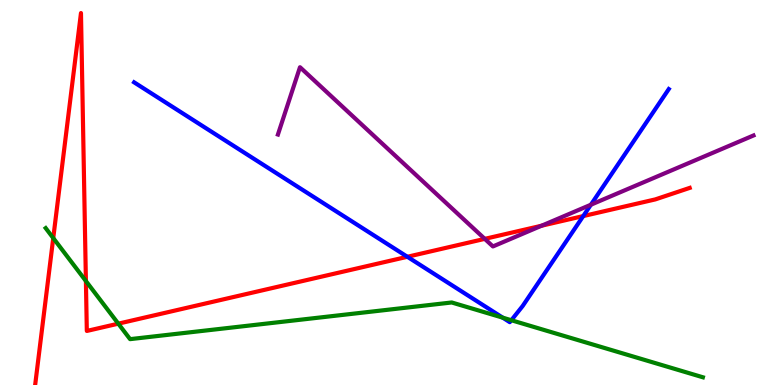[{'lines': ['blue', 'red'], 'intersections': [{'x': 5.26, 'y': 3.33}, {'x': 7.53, 'y': 4.39}]}, {'lines': ['green', 'red'], 'intersections': [{'x': 0.687, 'y': 3.82}, {'x': 1.11, 'y': 2.7}, {'x': 1.53, 'y': 1.59}]}, {'lines': ['purple', 'red'], 'intersections': [{'x': 6.26, 'y': 3.8}, {'x': 6.99, 'y': 4.14}]}, {'lines': ['blue', 'green'], 'intersections': [{'x': 6.49, 'y': 1.75}, {'x': 6.6, 'y': 1.68}]}, {'lines': ['blue', 'purple'], 'intersections': [{'x': 7.62, 'y': 4.68}]}, {'lines': ['green', 'purple'], 'intersections': []}]